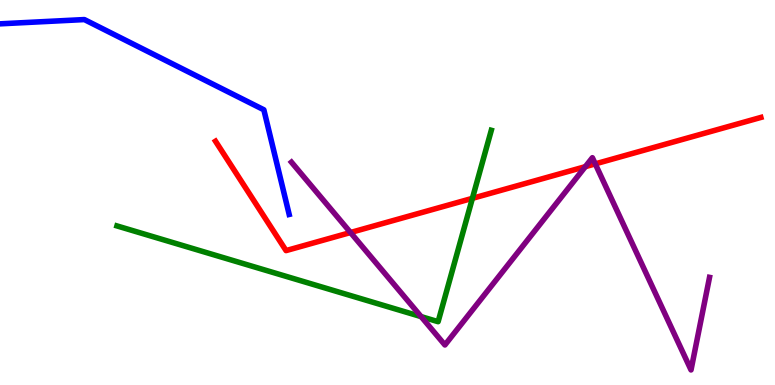[{'lines': ['blue', 'red'], 'intersections': []}, {'lines': ['green', 'red'], 'intersections': [{'x': 6.1, 'y': 4.85}]}, {'lines': ['purple', 'red'], 'intersections': [{'x': 4.52, 'y': 3.96}, {'x': 7.55, 'y': 5.67}, {'x': 7.68, 'y': 5.74}]}, {'lines': ['blue', 'green'], 'intersections': []}, {'lines': ['blue', 'purple'], 'intersections': []}, {'lines': ['green', 'purple'], 'intersections': [{'x': 5.43, 'y': 1.78}]}]